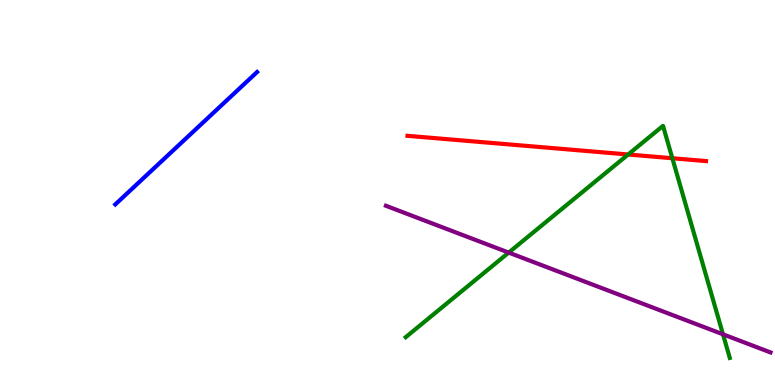[{'lines': ['blue', 'red'], 'intersections': []}, {'lines': ['green', 'red'], 'intersections': [{'x': 8.11, 'y': 5.99}, {'x': 8.68, 'y': 5.89}]}, {'lines': ['purple', 'red'], 'intersections': []}, {'lines': ['blue', 'green'], 'intersections': []}, {'lines': ['blue', 'purple'], 'intersections': []}, {'lines': ['green', 'purple'], 'intersections': [{'x': 6.56, 'y': 3.44}, {'x': 9.33, 'y': 1.32}]}]